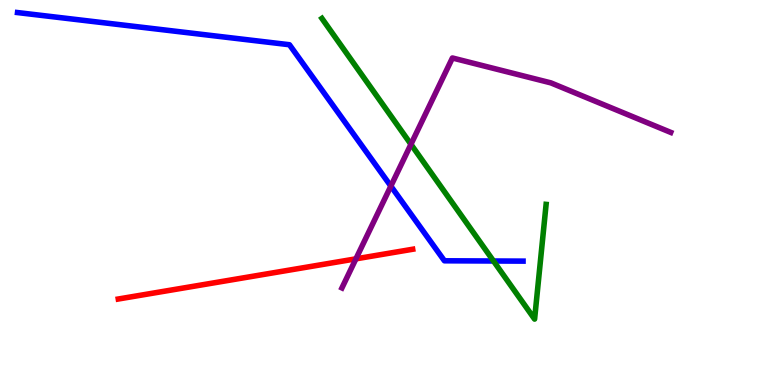[{'lines': ['blue', 'red'], 'intersections': []}, {'lines': ['green', 'red'], 'intersections': []}, {'lines': ['purple', 'red'], 'intersections': [{'x': 4.59, 'y': 3.28}]}, {'lines': ['blue', 'green'], 'intersections': [{'x': 6.37, 'y': 3.22}]}, {'lines': ['blue', 'purple'], 'intersections': [{'x': 5.04, 'y': 5.17}]}, {'lines': ['green', 'purple'], 'intersections': [{'x': 5.3, 'y': 6.25}]}]